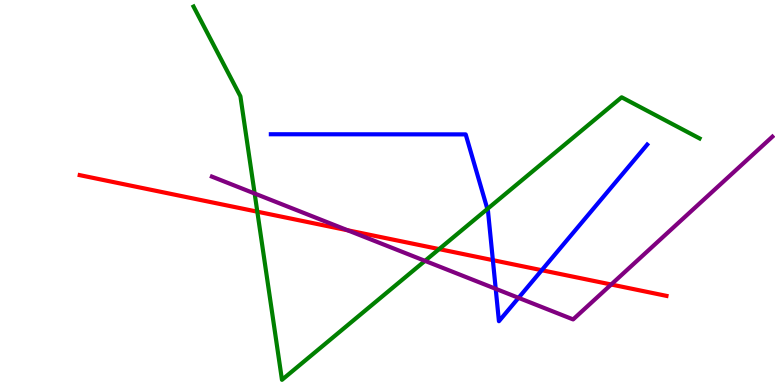[{'lines': ['blue', 'red'], 'intersections': [{'x': 6.36, 'y': 3.24}, {'x': 6.99, 'y': 2.98}]}, {'lines': ['green', 'red'], 'intersections': [{'x': 3.32, 'y': 4.5}, {'x': 5.67, 'y': 3.53}]}, {'lines': ['purple', 'red'], 'intersections': [{'x': 4.49, 'y': 4.02}, {'x': 7.89, 'y': 2.61}]}, {'lines': ['blue', 'green'], 'intersections': [{'x': 6.29, 'y': 4.57}]}, {'lines': ['blue', 'purple'], 'intersections': [{'x': 6.4, 'y': 2.5}, {'x': 6.69, 'y': 2.26}]}, {'lines': ['green', 'purple'], 'intersections': [{'x': 3.29, 'y': 4.97}, {'x': 5.48, 'y': 3.22}]}]